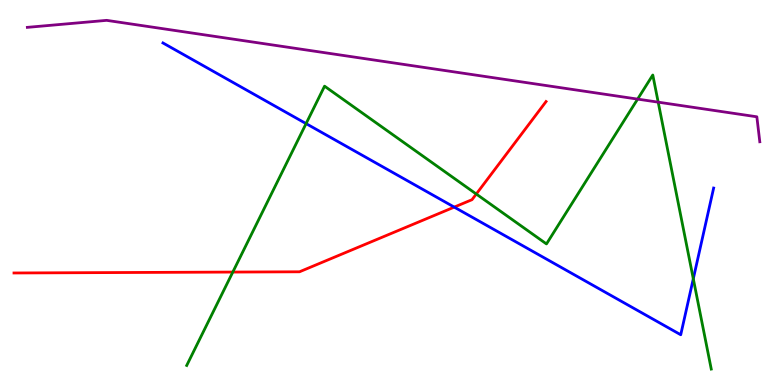[{'lines': ['blue', 'red'], 'intersections': [{'x': 5.86, 'y': 4.62}]}, {'lines': ['green', 'red'], 'intersections': [{'x': 3.0, 'y': 2.93}, {'x': 6.15, 'y': 4.96}]}, {'lines': ['purple', 'red'], 'intersections': []}, {'lines': ['blue', 'green'], 'intersections': [{'x': 3.95, 'y': 6.79}, {'x': 8.95, 'y': 2.76}]}, {'lines': ['blue', 'purple'], 'intersections': []}, {'lines': ['green', 'purple'], 'intersections': [{'x': 8.23, 'y': 7.43}, {'x': 8.49, 'y': 7.35}]}]